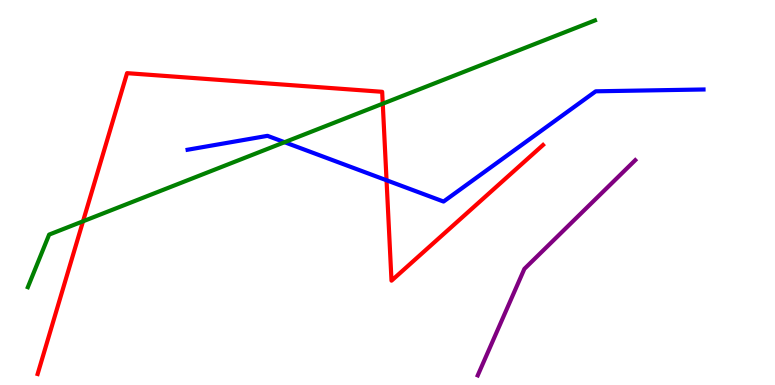[{'lines': ['blue', 'red'], 'intersections': [{'x': 4.99, 'y': 5.32}]}, {'lines': ['green', 'red'], 'intersections': [{'x': 1.07, 'y': 4.25}, {'x': 4.94, 'y': 7.31}]}, {'lines': ['purple', 'red'], 'intersections': []}, {'lines': ['blue', 'green'], 'intersections': [{'x': 3.67, 'y': 6.31}]}, {'lines': ['blue', 'purple'], 'intersections': []}, {'lines': ['green', 'purple'], 'intersections': []}]